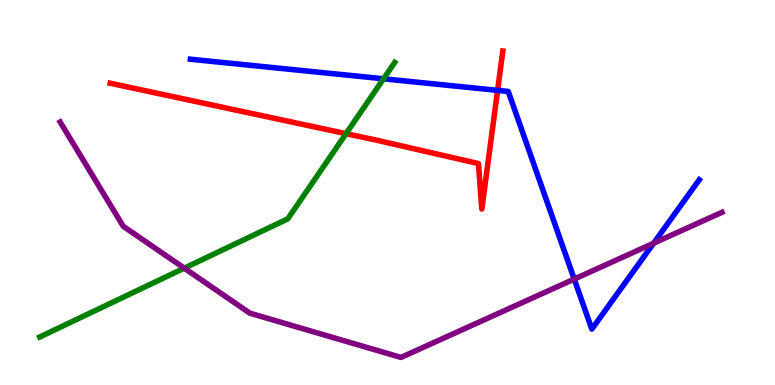[{'lines': ['blue', 'red'], 'intersections': [{'x': 6.42, 'y': 7.65}]}, {'lines': ['green', 'red'], 'intersections': [{'x': 4.46, 'y': 6.53}]}, {'lines': ['purple', 'red'], 'intersections': []}, {'lines': ['blue', 'green'], 'intersections': [{'x': 4.95, 'y': 7.95}]}, {'lines': ['blue', 'purple'], 'intersections': [{'x': 7.41, 'y': 2.75}, {'x': 8.43, 'y': 3.68}]}, {'lines': ['green', 'purple'], 'intersections': [{'x': 2.38, 'y': 3.03}]}]